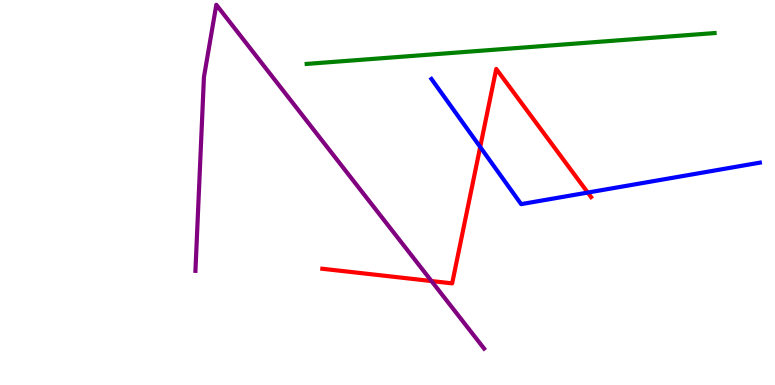[{'lines': ['blue', 'red'], 'intersections': [{'x': 6.2, 'y': 6.18}, {'x': 7.58, 'y': 5.0}]}, {'lines': ['green', 'red'], 'intersections': []}, {'lines': ['purple', 'red'], 'intersections': [{'x': 5.57, 'y': 2.7}]}, {'lines': ['blue', 'green'], 'intersections': []}, {'lines': ['blue', 'purple'], 'intersections': []}, {'lines': ['green', 'purple'], 'intersections': []}]